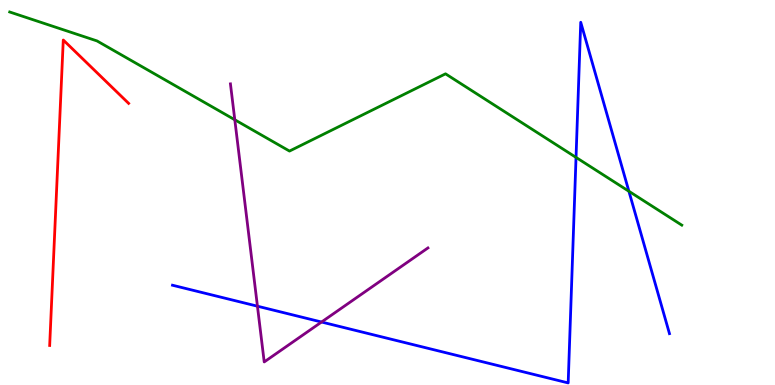[{'lines': ['blue', 'red'], 'intersections': []}, {'lines': ['green', 'red'], 'intersections': []}, {'lines': ['purple', 'red'], 'intersections': []}, {'lines': ['blue', 'green'], 'intersections': [{'x': 7.43, 'y': 5.91}, {'x': 8.11, 'y': 5.03}]}, {'lines': ['blue', 'purple'], 'intersections': [{'x': 3.32, 'y': 2.05}, {'x': 4.15, 'y': 1.64}]}, {'lines': ['green', 'purple'], 'intersections': [{'x': 3.03, 'y': 6.89}]}]